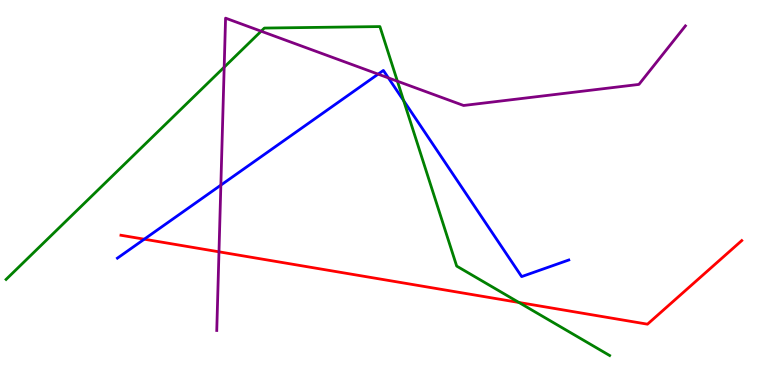[{'lines': ['blue', 'red'], 'intersections': [{'x': 1.86, 'y': 3.79}]}, {'lines': ['green', 'red'], 'intersections': [{'x': 6.7, 'y': 2.14}]}, {'lines': ['purple', 'red'], 'intersections': [{'x': 2.83, 'y': 3.46}]}, {'lines': ['blue', 'green'], 'intersections': [{'x': 5.21, 'y': 7.39}]}, {'lines': ['blue', 'purple'], 'intersections': [{'x': 2.85, 'y': 5.19}, {'x': 4.88, 'y': 8.07}, {'x': 5.01, 'y': 7.98}]}, {'lines': ['green', 'purple'], 'intersections': [{'x': 2.89, 'y': 8.26}, {'x': 3.37, 'y': 9.19}, {'x': 5.13, 'y': 7.89}]}]